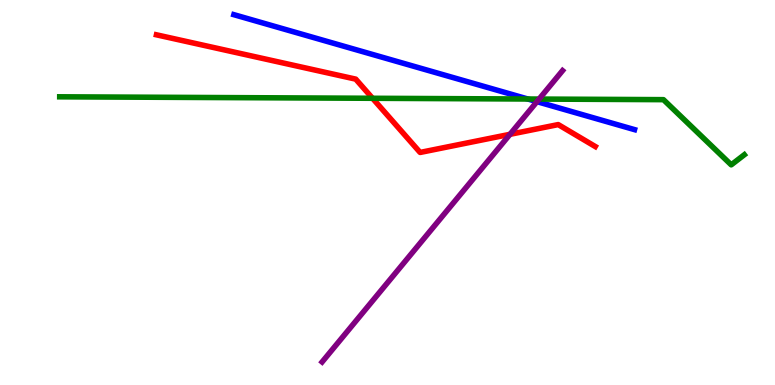[{'lines': ['blue', 'red'], 'intersections': []}, {'lines': ['green', 'red'], 'intersections': [{'x': 4.81, 'y': 7.45}]}, {'lines': ['purple', 'red'], 'intersections': [{'x': 6.58, 'y': 6.51}]}, {'lines': ['blue', 'green'], 'intersections': [{'x': 6.81, 'y': 7.43}]}, {'lines': ['blue', 'purple'], 'intersections': [{'x': 6.93, 'y': 7.36}]}, {'lines': ['green', 'purple'], 'intersections': [{'x': 6.96, 'y': 7.43}]}]